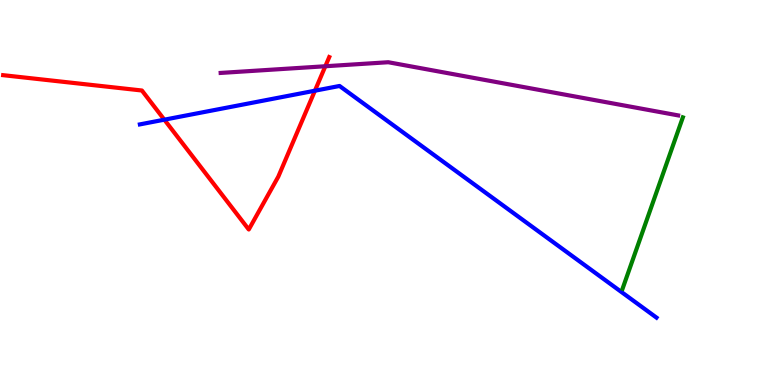[{'lines': ['blue', 'red'], 'intersections': [{'x': 2.12, 'y': 6.89}, {'x': 4.06, 'y': 7.64}]}, {'lines': ['green', 'red'], 'intersections': []}, {'lines': ['purple', 'red'], 'intersections': [{'x': 4.2, 'y': 8.28}]}, {'lines': ['blue', 'green'], 'intersections': []}, {'lines': ['blue', 'purple'], 'intersections': []}, {'lines': ['green', 'purple'], 'intersections': []}]